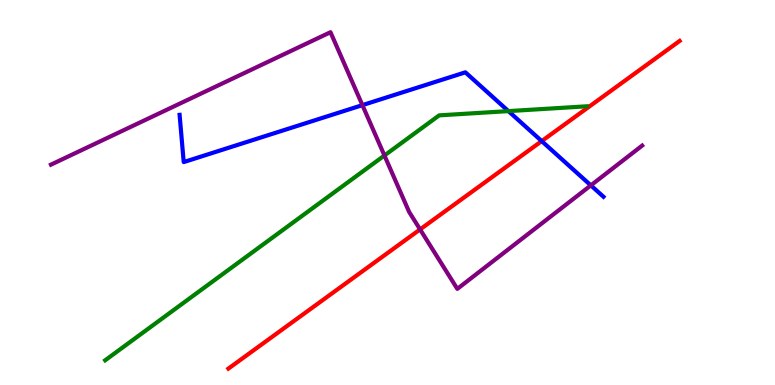[{'lines': ['blue', 'red'], 'intersections': [{'x': 6.99, 'y': 6.34}]}, {'lines': ['green', 'red'], 'intersections': []}, {'lines': ['purple', 'red'], 'intersections': [{'x': 5.42, 'y': 4.04}]}, {'lines': ['blue', 'green'], 'intersections': [{'x': 6.56, 'y': 7.11}]}, {'lines': ['blue', 'purple'], 'intersections': [{'x': 4.68, 'y': 7.27}, {'x': 7.62, 'y': 5.18}]}, {'lines': ['green', 'purple'], 'intersections': [{'x': 4.96, 'y': 5.96}]}]